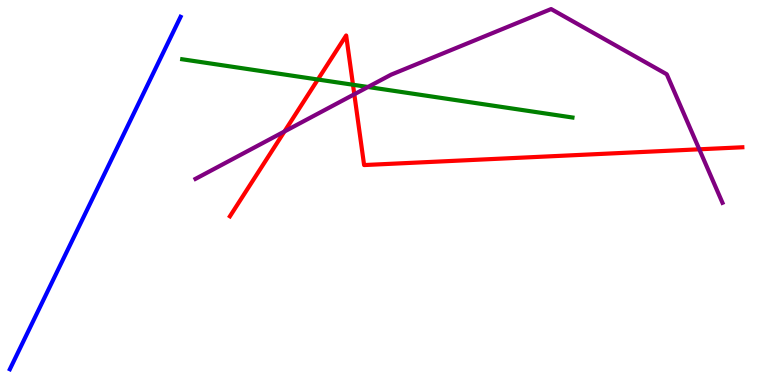[{'lines': ['blue', 'red'], 'intersections': []}, {'lines': ['green', 'red'], 'intersections': [{'x': 4.1, 'y': 7.93}, {'x': 4.55, 'y': 7.8}]}, {'lines': ['purple', 'red'], 'intersections': [{'x': 3.67, 'y': 6.58}, {'x': 4.57, 'y': 7.55}, {'x': 9.02, 'y': 6.12}]}, {'lines': ['blue', 'green'], 'intersections': []}, {'lines': ['blue', 'purple'], 'intersections': []}, {'lines': ['green', 'purple'], 'intersections': [{'x': 4.75, 'y': 7.74}]}]